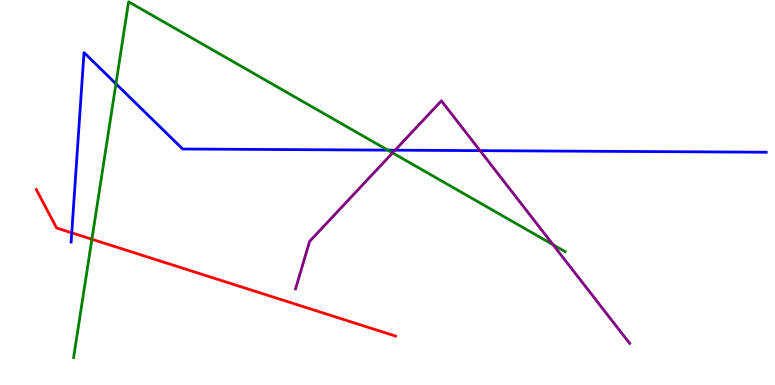[{'lines': ['blue', 'red'], 'intersections': [{'x': 0.926, 'y': 3.95}]}, {'lines': ['green', 'red'], 'intersections': [{'x': 1.19, 'y': 3.79}]}, {'lines': ['purple', 'red'], 'intersections': []}, {'lines': ['blue', 'green'], 'intersections': [{'x': 1.5, 'y': 7.82}, {'x': 5.0, 'y': 6.1}]}, {'lines': ['blue', 'purple'], 'intersections': [{'x': 5.1, 'y': 6.1}, {'x': 6.19, 'y': 6.09}]}, {'lines': ['green', 'purple'], 'intersections': [{'x': 5.07, 'y': 6.03}, {'x': 7.14, 'y': 3.64}]}]